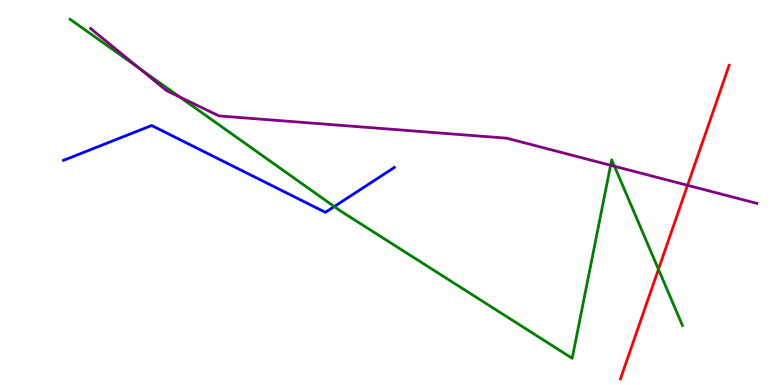[{'lines': ['blue', 'red'], 'intersections': []}, {'lines': ['green', 'red'], 'intersections': [{'x': 8.5, 'y': 3.01}]}, {'lines': ['purple', 'red'], 'intersections': [{'x': 8.87, 'y': 5.19}]}, {'lines': ['blue', 'green'], 'intersections': [{'x': 4.31, 'y': 4.63}]}, {'lines': ['blue', 'purple'], 'intersections': []}, {'lines': ['green', 'purple'], 'intersections': [{'x': 1.8, 'y': 8.22}, {'x': 2.32, 'y': 7.48}, {'x': 7.88, 'y': 5.71}, {'x': 7.93, 'y': 5.68}]}]